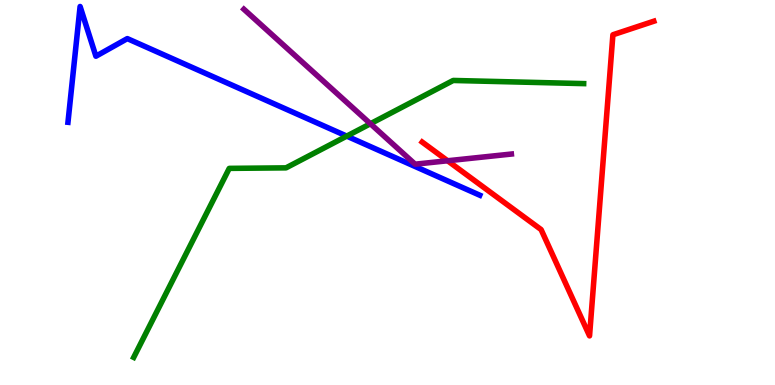[{'lines': ['blue', 'red'], 'intersections': []}, {'lines': ['green', 'red'], 'intersections': []}, {'lines': ['purple', 'red'], 'intersections': [{'x': 5.78, 'y': 5.82}]}, {'lines': ['blue', 'green'], 'intersections': [{'x': 4.47, 'y': 6.46}]}, {'lines': ['blue', 'purple'], 'intersections': []}, {'lines': ['green', 'purple'], 'intersections': [{'x': 4.78, 'y': 6.79}]}]